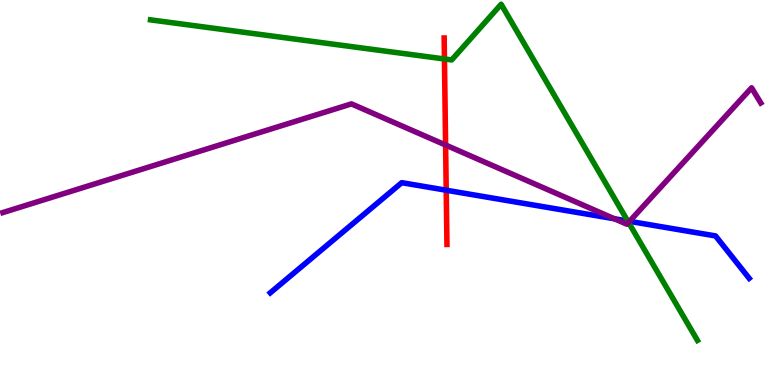[{'lines': ['blue', 'red'], 'intersections': [{'x': 5.76, 'y': 5.06}]}, {'lines': ['green', 'red'], 'intersections': [{'x': 5.73, 'y': 8.47}]}, {'lines': ['purple', 'red'], 'intersections': [{'x': 5.75, 'y': 6.23}]}, {'lines': ['blue', 'green'], 'intersections': [{'x': 8.1, 'y': 4.26}]}, {'lines': ['blue', 'purple'], 'intersections': [{'x': 7.93, 'y': 4.32}, {'x': 8.12, 'y': 4.25}]}, {'lines': ['green', 'purple'], 'intersections': [{'x': 8.11, 'y': 4.22}]}]